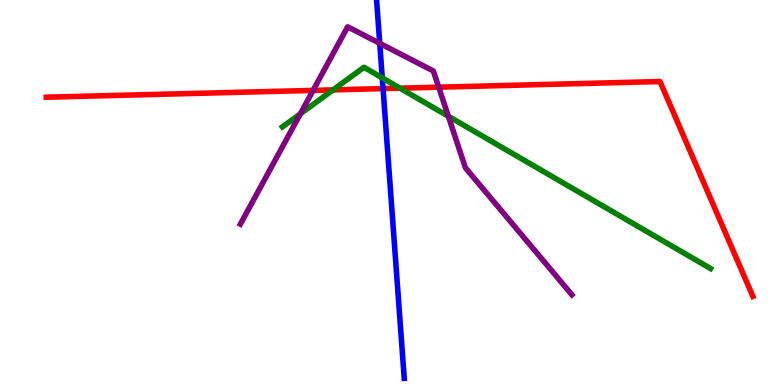[{'lines': ['blue', 'red'], 'intersections': [{'x': 4.94, 'y': 7.7}]}, {'lines': ['green', 'red'], 'intersections': [{'x': 4.3, 'y': 7.67}, {'x': 5.16, 'y': 7.71}]}, {'lines': ['purple', 'red'], 'intersections': [{'x': 4.04, 'y': 7.65}, {'x': 5.66, 'y': 7.74}]}, {'lines': ['blue', 'green'], 'intersections': [{'x': 4.93, 'y': 7.98}]}, {'lines': ['blue', 'purple'], 'intersections': [{'x': 4.9, 'y': 8.87}]}, {'lines': ['green', 'purple'], 'intersections': [{'x': 3.88, 'y': 7.05}, {'x': 5.78, 'y': 6.98}]}]